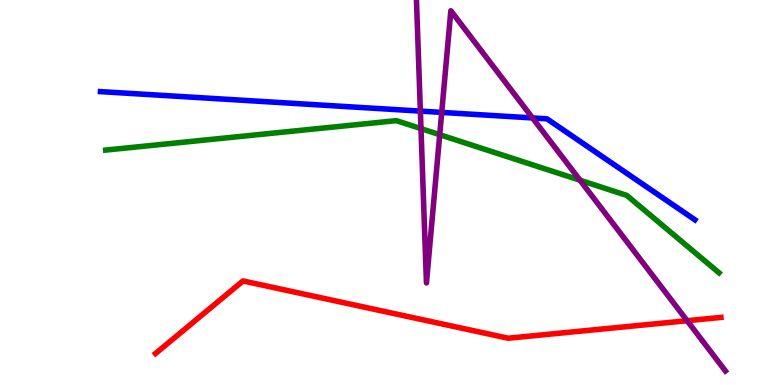[{'lines': ['blue', 'red'], 'intersections': []}, {'lines': ['green', 'red'], 'intersections': []}, {'lines': ['purple', 'red'], 'intersections': [{'x': 8.87, 'y': 1.67}]}, {'lines': ['blue', 'green'], 'intersections': []}, {'lines': ['blue', 'purple'], 'intersections': [{'x': 5.42, 'y': 7.11}, {'x': 5.7, 'y': 7.08}, {'x': 6.87, 'y': 6.94}]}, {'lines': ['green', 'purple'], 'intersections': [{'x': 5.43, 'y': 6.66}, {'x': 5.67, 'y': 6.5}, {'x': 7.48, 'y': 5.32}]}]